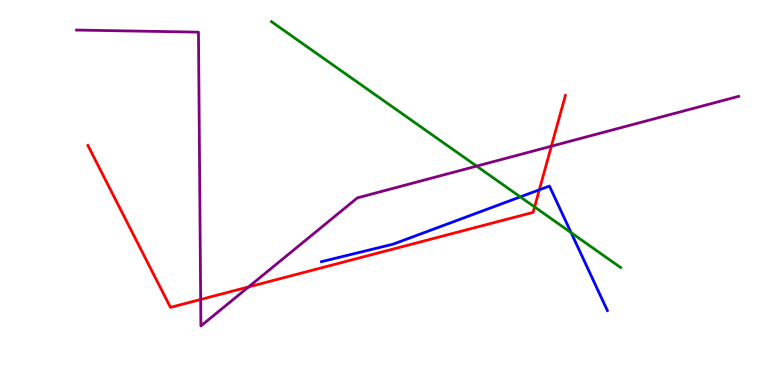[{'lines': ['blue', 'red'], 'intersections': [{'x': 6.96, 'y': 5.07}]}, {'lines': ['green', 'red'], 'intersections': [{'x': 6.9, 'y': 4.62}]}, {'lines': ['purple', 'red'], 'intersections': [{'x': 2.59, 'y': 2.22}, {'x': 3.21, 'y': 2.55}, {'x': 7.11, 'y': 6.2}]}, {'lines': ['blue', 'green'], 'intersections': [{'x': 6.71, 'y': 4.89}, {'x': 7.37, 'y': 3.96}]}, {'lines': ['blue', 'purple'], 'intersections': []}, {'lines': ['green', 'purple'], 'intersections': [{'x': 6.15, 'y': 5.69}]}]